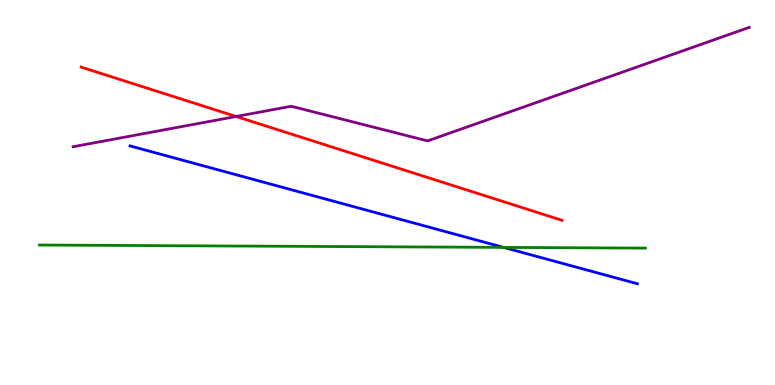[{'lines': ['blue', 'red'], 'intersections': []}, {'lines': ['green', 'red'], 'intersections': []}, {'lines': ['purple', 'red'], 'intersections': [{'x': 3.05, 'y': 6.97}]}, {'lines': ['blue', 'green'], 'intersections': [{'x': 6.5, 'y': 3.57}]}, {'lines': ['blue', 'purple'], 'intersections': []}, {'lines': ['green', 'purple'], 'intersections': []}]